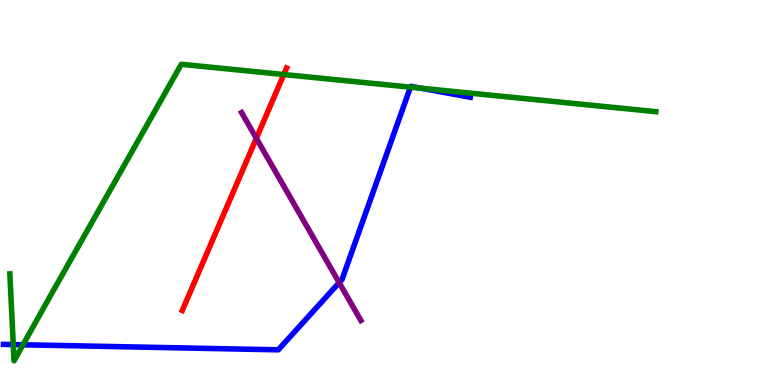[{'lines': ['blue', 'red'], 'intersections': []}, {'lines': ['green', 'red'], 'intersections': [{'x': 3.66, 'y': 8.06}]}, {'lines': ['purple', 'red'], 'intersections': [{'x': 3.31, 'y': 6.41}]}, {'lines': ['blue', 'green'], 'intersections': [{'x': 0.171, 'y': 1.05}, {'x': 0.297, 'y': 1.04}, {'x': 5.3, 'y': 7.74}, {'x': 5.43, 'y': 7.71}]}, {'lines': ['blue', 'purple'], 'intersections': [{'x': 4.38, 'y': 2.66}]}, {'lines': ['green', 'purple'], 'intersections': []}]